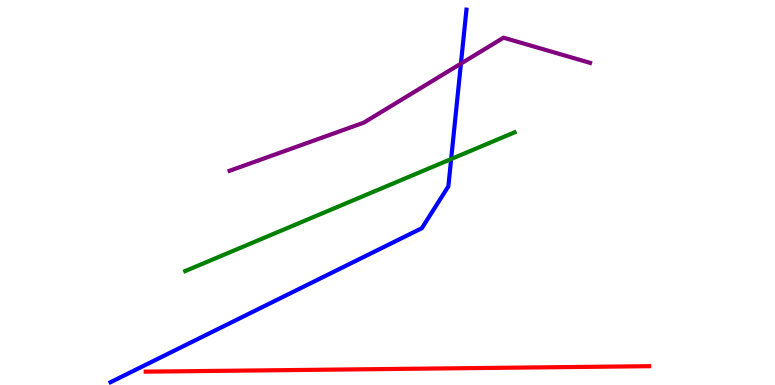[{'lines': ['blue', 'red'], 'intersections': []}, {'lines': ['green', 'red'], 'intersections': []}, {'lines': ['purple', 'red'], 'intersections': []}, {'lines': ['blue', 'green'], 'intersections': [{'x': 5.82, 'y': 5.87}]}, {'lines': ['blue', 'purple'], 'intersections': [{'x': 5.95, 'y': 8.35}]}, {'lines': ['green', 'purple'], 'intersections': []}]